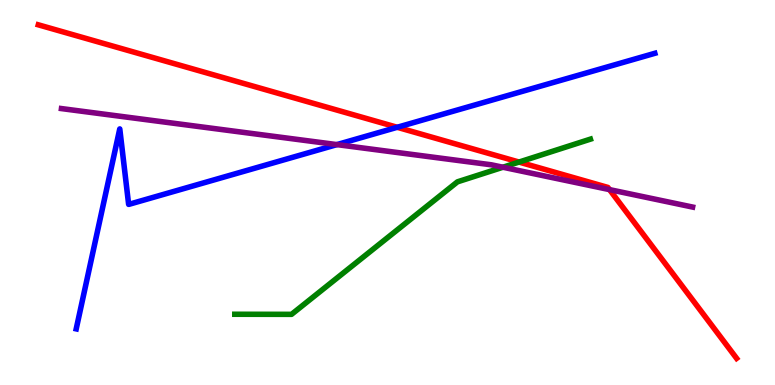[{'lines': ['blue', 'red'], 'intersections': [{'x': 5.13, 'y': 6.69}]}, {'lines': ['green', 'red'], 'intersections': [{'x': 6.7, 'y': 5.79}]}, {'lines': ['purple', 'red'], 'intersections': [{'x': 7.86, 'y': 5.07}]}, {'lines': ['blue', 'green'], 'intersections': []}, {'lines': ['blue', 'purple'], 'intersections': [{'x': 4.35, 'y': 6.24}]}, {'lines': ['green', 'purple'], 'intersections': [{'x': 6.49, 'y': 5.66}]}]